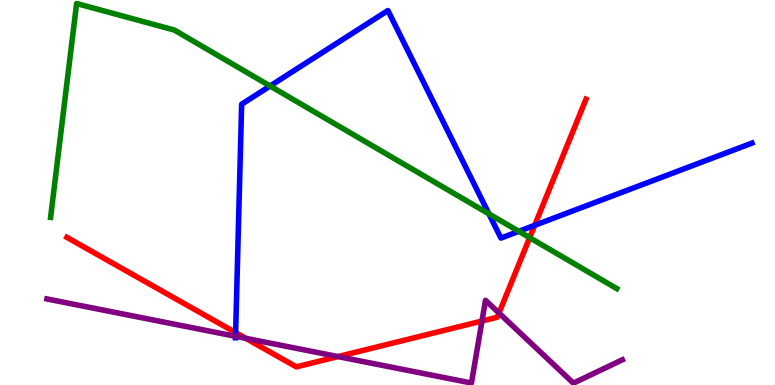[{'lines': ['blue', 'red'], 'intersections': [{'x': 3.04, 'y': 1.36}, {'x': 6.9, 'y': 4.15}]}, {'lines': ['green', 'red'], 'intersections': [{'x': 6.83, 'y': 3.83}]}, {'lines': ['purple', 'red'], 'intersections': [{'x': 3.17, 'y': 1.21}, {'x': 4.36, 'y': 0.738}, {'x': 6.22, 'y': 1.66}, {'x': 6.44, 'y': 1.87}]}, {'lines': ['blue', 'green'], 'intersections': [{'x': 3.48, 'y': 7.77}, {'x': 6.31, 'y': 4.44}, {'x': 6.69, 'y': 3.99}]}, {'lines': ['blue', 'purple'], 'intersections': [{'x': 3.04, 'y': 1.27}]}, {'lines': ['green', 'purple'], 'intersections': []}]